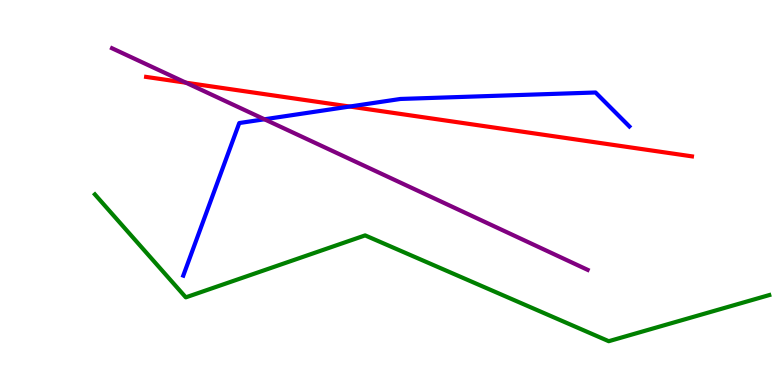[{'lines': ['blue', 'red'], 'intersections': [{'x': 4.51, 'y': 7.23}]}, {'lines': ['green', 'red'], 'intersections': []}, {'lines': ['purple', 'red'], 'intersections': [{'x': 2.4, 'y': 7.85}]}, {'lines': ['blue', 'green'], 'intersections': []}, {'lines': ['blue', 'purple'], 'intersections': [{'x': 3.41, 'y': 6.9}]}, {'lines': ['green', 'purple'], 'intersections': []}]